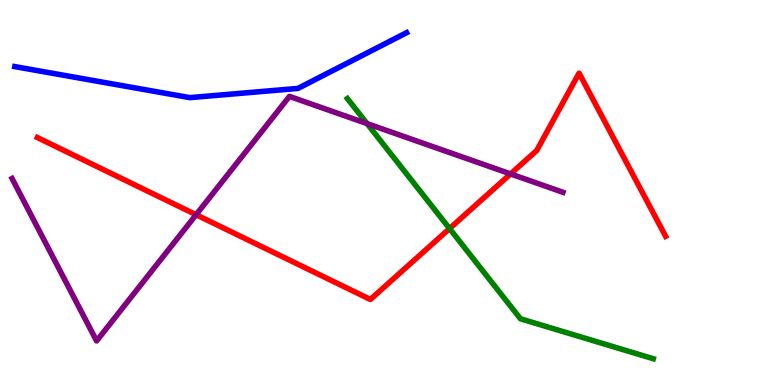[{'lines': ['blue', 'red'], 'intersections': []}, {'lines': ['green', 'red'], 'intersections': [{'x': 5.8, 'y': 4.06}]}, {'lines': ['purple', 'red'], 'intersections': [{'x': 2.53, 'y': 4.42}, {'x': 6.59, 'y': 5.48}]}, {'lines': ['blue', 'green'], 'intersections': []}, {'lines': ['blue', 'purple'], 'intersections': []}, {'lines': ['green', 'purple'], 'intersections': [{'x': 4.74, 'y': 6.79}]}]